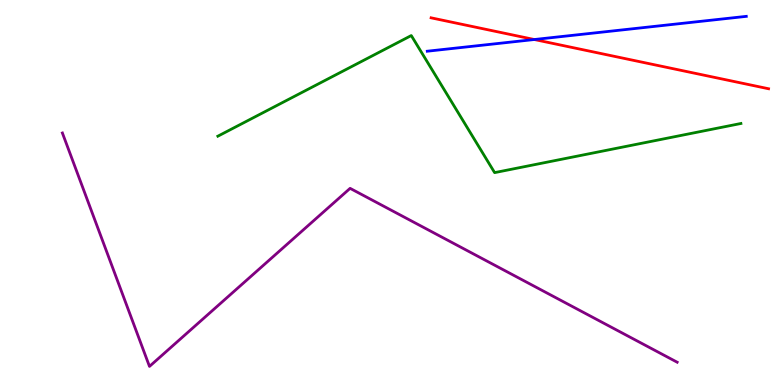[{'lines': ['blue', 'red'], 'intersections': [{'x': 6.89, 'y': 8.97}]}, {'lines': ['green', 'red'], 'intersections': []}, {'lines': ['purple', 'red'], 'intersections': []}, {'lines': ['blue', 'green'], 'intersections': []}, {'lines': ['blue', 'purple'], 'intersections': []}, {'lines': ['green', 'purple'], 'intersections': []}]